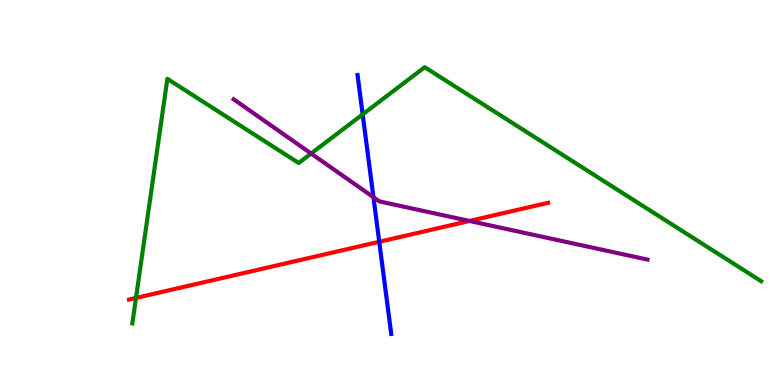[{'lines': ['blue', 'red'], 'intersections': [{'x': 4.89, 'y': 3.72}]}, {'lines': ['green', 'red'], 'intersections': [{'x': 1.75, 'y': 2.26}]}, {'lines': ['purple', 'red'], 'intersections': [{'x': 6.06, 'y': 4.26}]}, {'lines': ['blue', 'green'], 'intersections': [{'x': 4.68, 'y': 7.03}]}, {'lines': ['blue', 'purple'], 'intersections': [{'x': 4.82, 'y': 4.88}]}, {'lines': ['green', 'purple'], 'intersections': [{'x': 4.01, 'y': 6.01}]}]